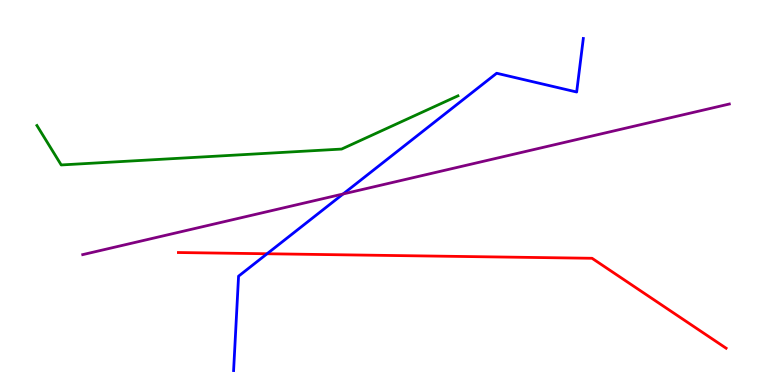[{'lines': ['blue', 'red'], 'intersections': [{'x': 3.45, 'y': 3.41}]}, {'lines': ['green', 'red'], 'intersections': []}, {'lines': ['purple', 'red'], 'intersections': []}, {'lines': ['blue', 'green'], 'intersections': []}, {'lines': ['blue', 'purple'], 'intersections': [{'x': 4.43, 'y': 4.96}]}, {'lines': ['green', 'purple'], 'intersections': []}]